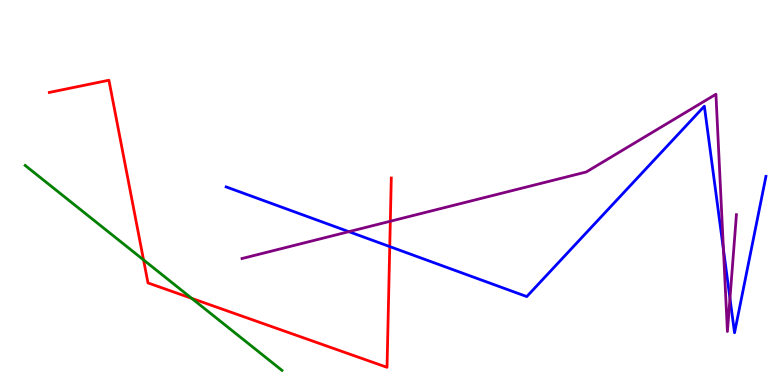[{'lines': ['blue', 'red'], 'intersections': [{'x': 5.03, 'y': 3.6}]}, {'lines': ['green', 'red'], 'intersections': [{'x': 1.85, 'y': 3.25}, {'x': 2.47, 'y': 2.25}]}, {'lines': ['purple', 'red'], 'intersections': [{'x': 5.04, 'y': 4.25}]}, {'lines': ['blue', 'green'], 'intersections': []}, {'lines': ['blue', 'purple'], 'intersections': [{'x': 4.5, 'y': 3.98}, {'x': 9.33, 'y': 3.52}, {'x': 9.42, 'y': 2.25}]}, {'lines': ['green', 'purple'], 'intersections': []}]